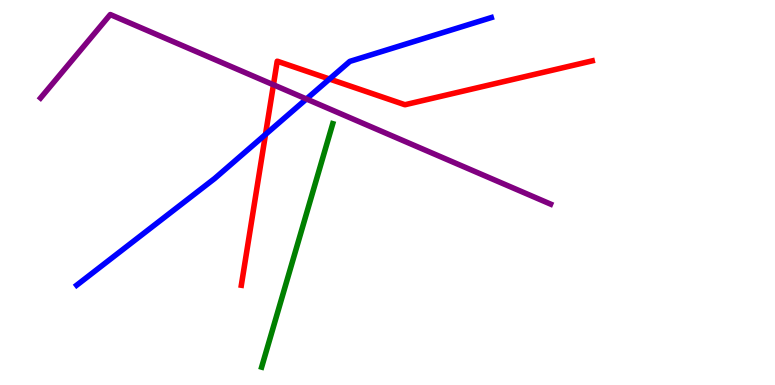[{'lines': ['blue', 'red'], 'intersections': [{'x': 3.43, 'y': 6.51}, {'x': 4.25, 'y': 7.95}]}, {'lines': ['green', 'red'], 'intersections': []}, {'lines': ['purple', 'red'], 'intersections': [{'x': 3.53, 'y': 7.8}]}, {'lines': ['blue', 'green'], 'intersections': []}, {'lines': ['blue', 'purple'], 'intersections': [{'x': 3.95, 'y': 7.43}]}, {'lines': ['green', 'purple'], 'intersections': []}]